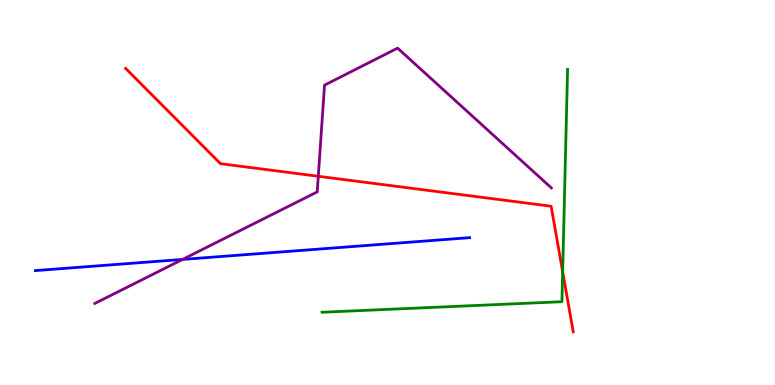[{'lines': ['blue', 'red'], 'intersections': []}, {'lines': ['green', 'red'], 'intersections': [{'x': 7.26, 'y': 2.94}]}, {'lines': ['purple', 'red'], 'intersections': [{'x': 4.11, 'y': 5.42}]}, {'lines': ['blue', 'green'], 'intersections': []}, {'lines': ['blue', 'purple'], 'intersections': [{'x': 2.36, 'y': 3.26}]}, {'lines': ['green', 'purple'], 'intersections': []}]